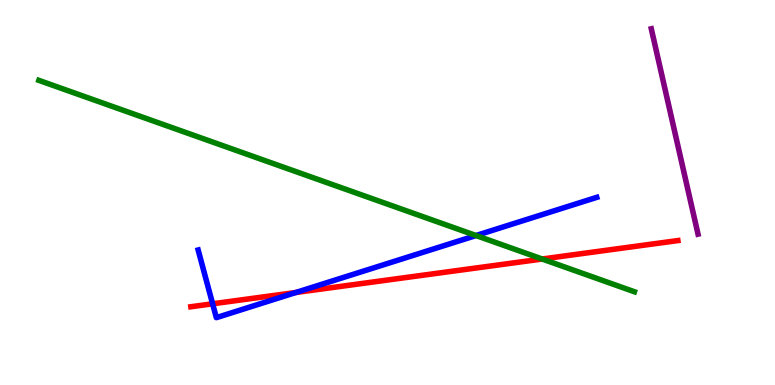[{'lines': ['blue', 'red'], 'intersections': [{'x': 2.74, 'y': 2.11}, {'x': 3.82, 'y': 2.4}]}, {'lines': ['green', 'red'], 'intersections': [{'x': 7.0, 'y': 3.27}]}, {'lines': ['purple', 'red'], 'intersections': []}, {'lines': ['blue', 'green'], 'intersections': [{'x': 6.14, 'y': 3.88}]}, {'lines': ['blue', 'purple'], 'intersections': []}, {'lines': ['green', 'purple'], 'intersections': []}]